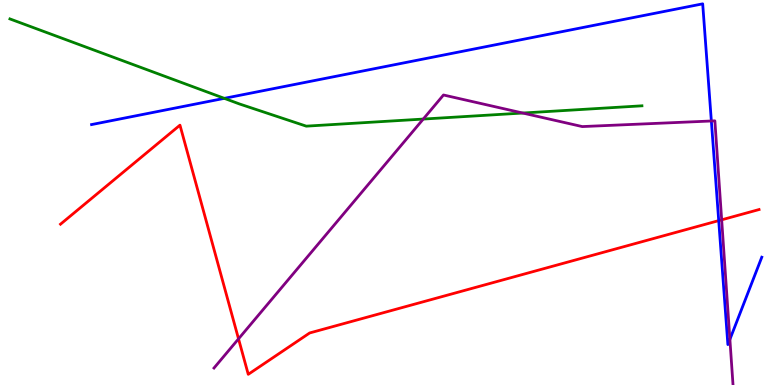[{'lines': ['blue', 'red'], 'intersections': [{'x': 9.27, 'y': 4.27}]}, {'lines': ['green', 'red'], 'intersections': []}, {'lines': ['purple', 'red'], 'intersections': [{'x': 3.08, 'y': 1.2}, {'x': 9.31, 'y': 4.29}]}, {'lines': ['blue', 'green'], 'intersections': [{'x': 2.89, 'y': 7.45}]}, {'lines': ['blue', 'purple'], 'intersections': [{'x': 9.18, 'y': 6.86}, {'x': 9.42, 'y': 1.18}]}, {'lines': ['green', 'purple'], 'intersections': [{'x': 5.46, 'y': 6.91}, {'x': 6.75, 'y': 7.06}]}]